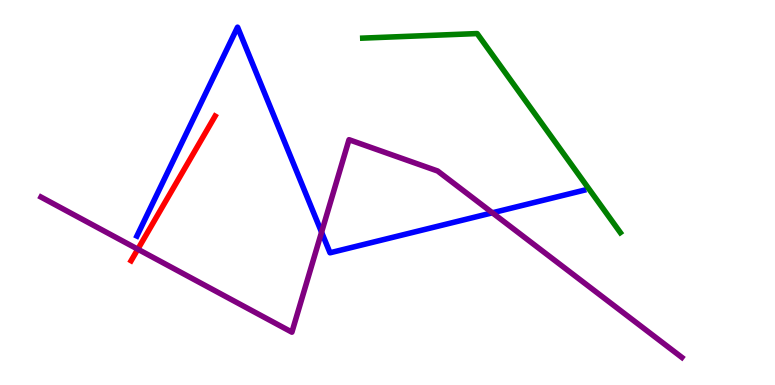[{'lines': ['blue', 'red'], 'intersections': []}, {'lines': ['green', 'red'], 'intersections': []}, {'lines': ['purple', 'red'], 'intersections': [{'x': 1.78, 'y': 3.53}]}, {'lines': ['blue', 'green'], 'intersections': []}, {'lines': ['blue', 'purple'], 'intersections': [{'x': 4.15, 'y': 3.97}, {'x': 6.35, 'y': 4.47}]}, {'lines': ['green', 'purple'], 'intersections': []}]